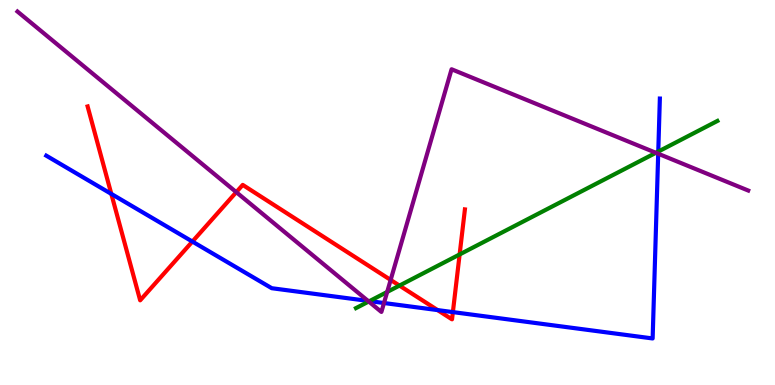[{'lines': ['blue', 'red'], 'intersections': [{'x': 1.44, 'y': 4.96}, {'x': 2.48, 'y': 3.73}, {'x': 5.65, 'y': 1.95}, {'x': 5.84, 'y': 1.89}]}, {'lines': ['green', 'red'], 'intersections': [{'x': 5.15, 'y': 2.58}, {'x': 5.93, 'y': 3.39}]}, {'lines': ['purple', 'red'], 'intersections': [{'x': 3.05, 'y': 5.01}, {'x': 5.04, 'y': 2.73}]}, {'lines': ['blue', 'green'], 'intersections': [{'x': 4.77, 'y': 2.18}, {'x': 8.49, 'y': 6.06}]}, {'lines': ['blue', 'purple'], 'intersections': [{'x': 4.75, 'y': 2.18}, {'x': 4.95, 'y': 2.13}, {'x': 8.49, 'y': 6.01}]}, {'lines': ['green', 'purple'], 'intersections': [{'x': 4.76, 'y': 2.17}, {'x': 5.0, 'y': 2.42}, {'x': 8.46, 'y': 6.03}]}]